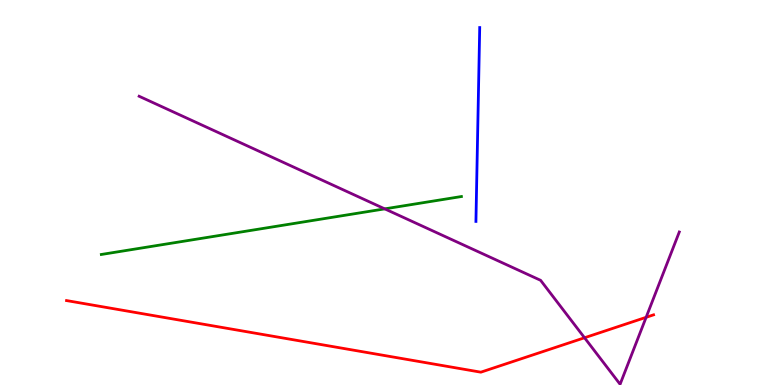[{'lines': ['blue', 'red'], 'intersections': []}, {'lines': ['green', 'red'], 'intersections': []}, {'lines': ['purple', 'red'], 'intersections': [{'x': 7.54, 'y': 1.23}, {'x': 8.34, 'y': 1.76}]}, {'lines': ['blue', 'green'], 'intersections': []}, {'lines': ['blue', 'purple'], 'intersections': []}, {'lines': ['green', 'purple'], 'intersections': [{'x': 4.96, 'y': 4.57}]}]